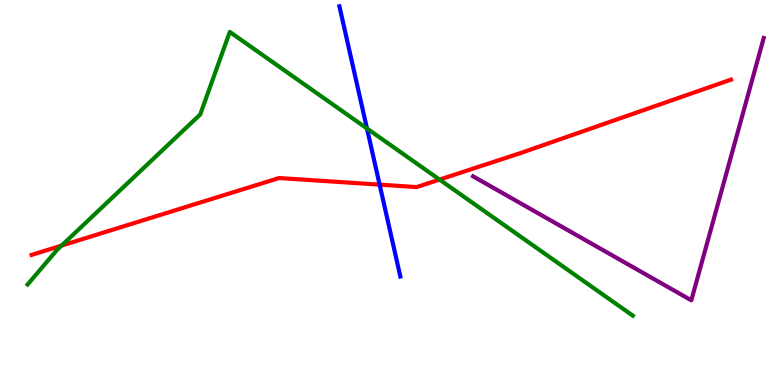[{'lines': ['blue', 'red'], 'intersections': [{'x': 4.9, 'y': 5.2}]}, {'lines': ['green', 'red'], 'intersections': [{'x': 0.795, 'y': 3.62}, {'x': 5.67, 'y': 5.34}]}, {'lines': ['purple', 'red'], 'intersections': []}, {'lines': ['blue', 'green'], 'intersections': [{'x': 4.74, 'y': 6.66}]}, {'lines': ['blue', 'purple'], 'intersections': []}, {'lines': ['green', 'purple'], 'intersections': []}]